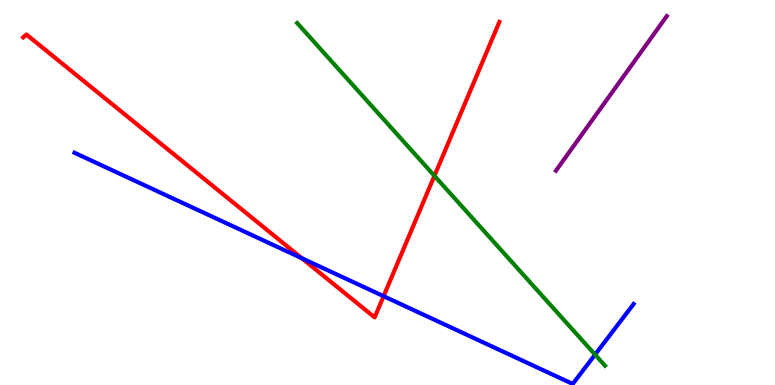[{'lines': ['blue', 'red'], 'intersections': [{'x': 3.89, 'y': 3.29}, {'x': 4.95, 'y': 2.31}]}, {'lines': ['green', 'red'], 'intersections': [{'x': 5.61, 'y': 5.43}]}, {'lines': ['purple', 'red'], 'intersections': []}, {'lines': ['blue', 'green'], 'intersections': [{'x': 7.68, 'y': 0.789}]}, {'lines': ['blue', 'purple'], 'intersections': []}, {'lines': ['green', 'purple'], 'intersections': []}]